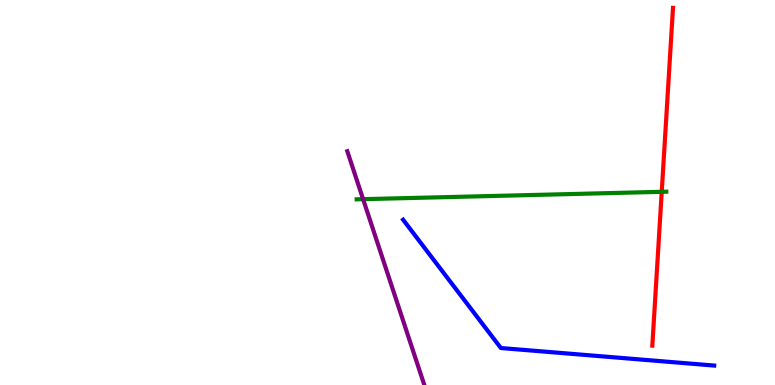[{'lines': ['blue', 'red'], 'intersections': []}, {'lines': ['green', 'red'], 'intersections': [{'x': 8.54, 'y': 5.02}]}, {'lines': ['purple', 'red'], 'intersections': []}, {'lines': ['blue', 'green'], 'intersections': []}, {'lines': ['blue', 'purple'], 'intersections': []}, {'lines': ['green', 'purple'], 'intersections': [{'x': 4.69, 'y': 4.83}]}]